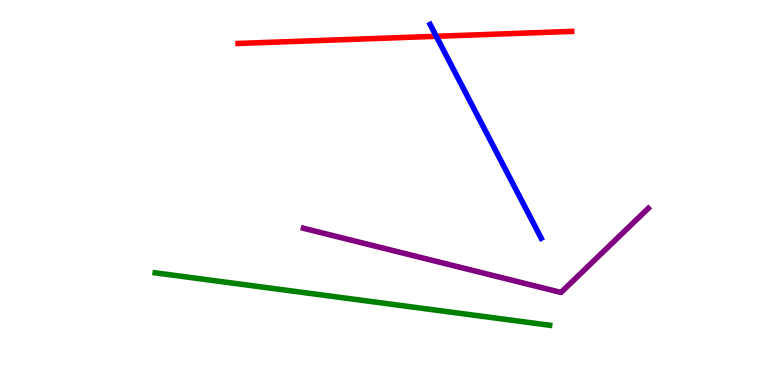[{'lines': ['blue', 'red'], 'intersections': [{'x': 5.63, 'y': 9.06}]}, {'lines': ['green', 'red'], 'intersections': []}, {'lines': ['purple', 'red'], 'intersections': []}, {'lines': ['blue', 'green'], 'intersections': []}, {'lines': ['blue', 'purple'], 'intersections': []}, {'lines': ['green', 'purple'], 'intersections': []}]